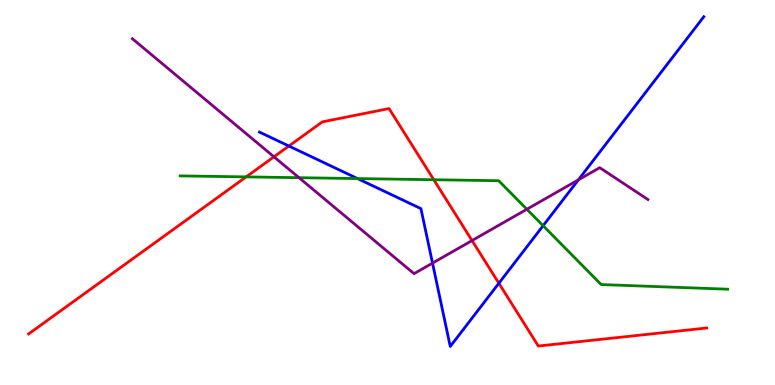[{'lines': ['blue', 'red'], 'intersections': [{'x': 3.73, 'y': 6.21}, {'x': 6.44, 'y': 2.64}]}, {'lines': ['green', 'red'], 'intersections': [{'x': 3.18, 'y': 5.41}, {'x': 5.6, 'y': 5.33}]}, {'lines': ['purple', 'red'], 'intersections': [{'x': 3.53, 'y': 5.93}, {'x': 6.09, 'y': 3.75}]}, {'lines': ['blue', 'green'], 'intersections': [{'x': 4.61, 'y': 5.36}, {'x': 7.01, 'y': 4.14}]}, {'lines': ['blue', 'purple'], 'intersections': [{'x': 5.58, 'y': 3.17}, {'x': 7.46, 'y': 5.33}]}, {'lines': ['green', 'purple'], 'intersections': [{'x': 3.86, 'y': 5.38}, {'x': 6.8, 'y': 4.56}]}]